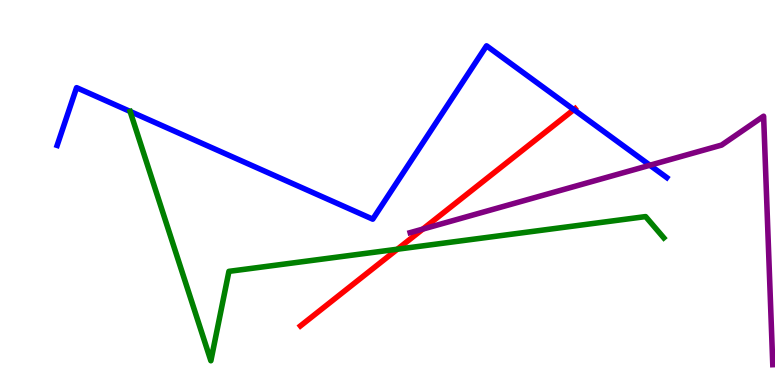[{'lines': ['blue', 'red'], 'intersections': [{'x': 7.4, 'y': 7.15}]}, {'lines': ['green', 'red'], 'intersections': [{'x': 5.13, 'y': 3.53}]}, {'lines': ['purple', 'red'], 'intersections': [{'x': 5.46, 'y': 4.05}]}, {'lines': ['blue', 'green'], 'intersections': []}, {'lines': ['blue', 'purple'], 'intersections': [{'x': 8.39, 'y': 5.71}]}, {'lines': ['green', 'purple'], 'intersections': []}]